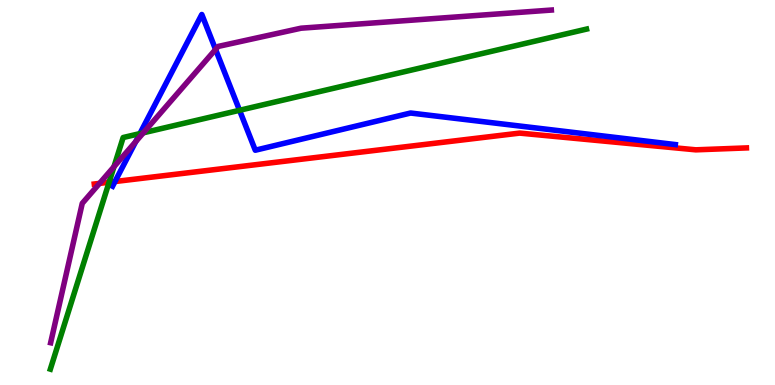[{'lines': ['blue', 'red'], 'intersections': [{'x': 1.48, 'y': 5.28}]}, {'lines': ['green', 'red'], 'intersections': [{'x': 1.41, 'y': 5.27}]}, {'lines': ['purple', 'red'], 'intersections': [{'x': 1.28, 'y': 5.24}]}, {'lines': ['blue', 'green'], 'intersections': [{'x': 1.81, 'y': 6.53}, {'x': 3.09, 'y': 7.14}]}, {'lines': ['blue', 'purple'], 'intersections': [{'x': 1.75, 'y': 6.32}, {'x': 2.78, 'y': 8.72}]}, {'lines': ['green', 'purple'], 'intersections': [{'x': 1.47, 'y': 5.67}, {'x': 1.85, 'y': 6.55}]}]